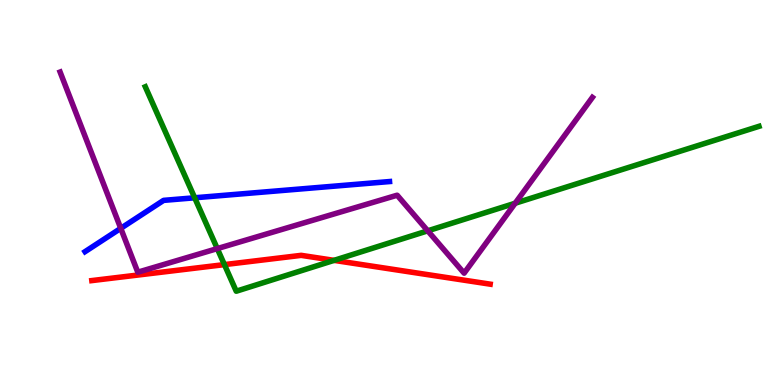[{'lines': ['blue', 'red'], 'intersections': []}, {'lines': ['green', 'red'], 'intersections': [{'x': 2.9, 'y': 3.13}, {'x': 4.31, 'y': 3.24}]}, {'lines': ['purple', 'red'], 'intersections': []}, {'lines': ['blue', 'green'], 'intersections': [{'x': 2.51, 'y': 4.86}]}, {'lines': ['blue', 'purple'], 'intersections': [{'x': 1.56, 'y': 4.07}]}, {'lines': ['green', 'purple'], 'intersections': [{'x': 2.8, 'y': 3.54}, {'x': 5.52, 'y': 4.0}, {'x': 6.65, 'y': 4.72}]}]